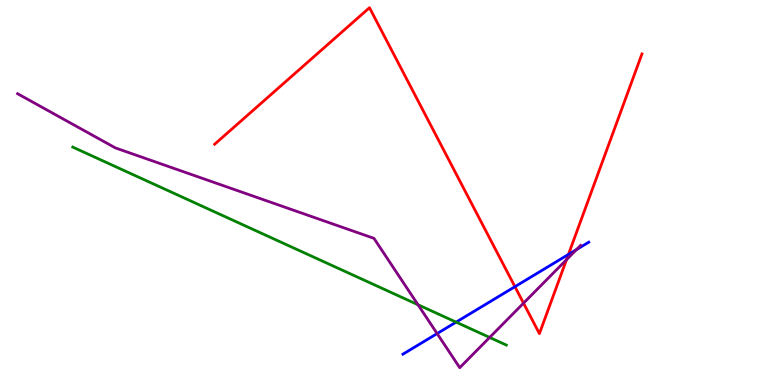[{'lines': ['blue', 'red'], 'intersections': [{'x': 6.64, 'y': 2.55}, {'x': 7.33, 'y': 3.39}]}, {'lines': ['green', 'red'], 'intersections': []}, {'lines': ['purple', 'red'], 'intersections': [{'x': 6.76, 'y': 2.13}, {'x': 7.31, 'y': 3.26}]}, {'lines': ['blue', 'green'], 'intersections': [{'x': 5.89, 'y': 1.63}]}, {'lines': ['blue', 'purple'], 'intersections': [{'x': 5.64, 'y': 1.34}, {'x': 7.44, 'y': 3.52}]}, {'lines': ['green', 'purple'], 'intersections': [{'x': 5.39, 'y': 2.08}, {'x': 6.32, 'y': 1.24}]}]